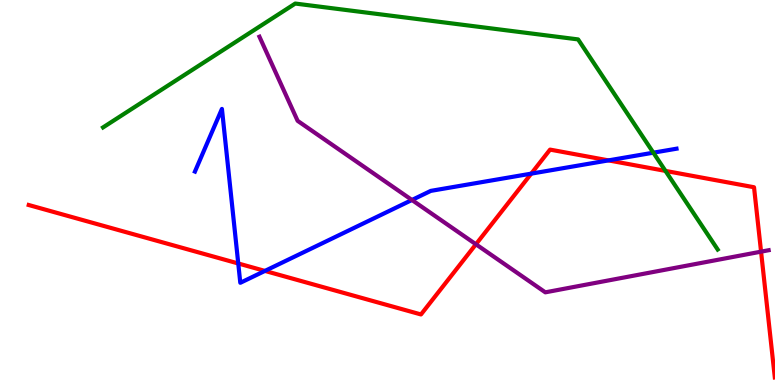[{'lines': ['blue', 'red'], 'intersections': [{'x': 3.07, 'y': 3.16}, {'x': 3.42, 'y': 2.96}, {'x': 6.85, 'y': 5.49}, {'x': 7.85, 'y': 5.83}]}, {'lines': ['green', 'red'], 'intersections': [{'x': 8.59, 'y': 5.56}]}, {'lines': ['purple', 'red'], 'intersections': [{'x': 6.14, 'y': 3.65}, {'x': 9.82, 'y': 3.46}]}, {'lines': ['blue', 'green'], 'intersections': [{'x': 8.43, 'y': 6.03}]}, {'lines': ['blue', 'purple'], 'intersections': [{'x': 5.32, 'y': 4.81}]}, {'lines': ['green', 'purple'], 'intersections': []}]